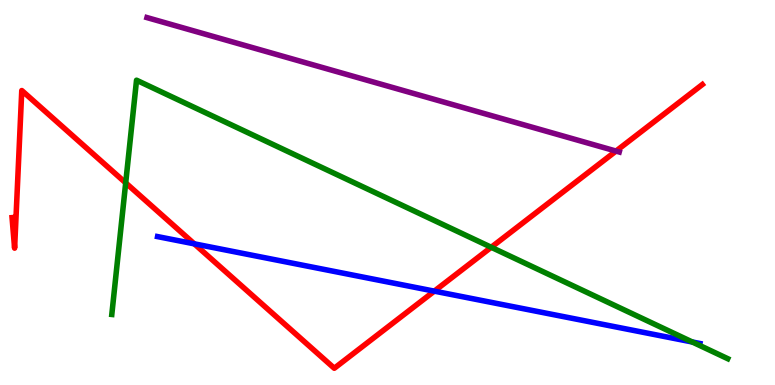[{'lines': ['blue', 'red'], 'intersections': [{'x': 2.51, 'y': 3.67}, {'x': 5.6, 'y': 2.44}]}, {'lines': ['green', 'red'], 'intersections': [{'x': 1.62, 'y': 5.25}, {'x': 6.34, 'y': 3.58}]}, {'lines': ['purple', 'red'], 'intersections': [{'x': 7.95, 'y': 6.08}]}, {'lines': ['blue', 'green'], 'intersections': [{'x': 8.93, 'y': 1.12}]}, {'lines': ['blue', 'purple'], 'intersections': []}, {'lines': ['green', 'purple'], 'intersections': []}]